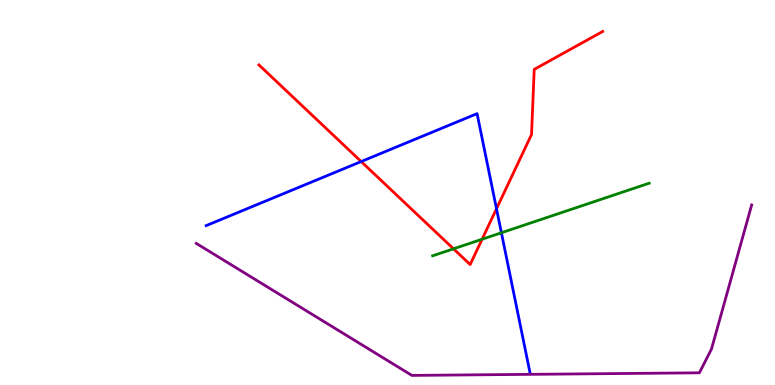[{'lines': ['blue', 'red'], 'intersections': [{'x': 4.66, 'y': 5.8}, {'x': 6.41, 'y': 4.58}]}, {'lines': ['green', 'red'], 'intersections': [{'x': 5.85, 'y': 3.54}, {'x': 6.22, 'y': 3.79}]}, {'lines': ['purple', 'red'], 'intersections': []}, {'lines': ['blue', 'green'], 'intersections': [{'x': 6.47, 'y': 3.95}]}, {'lines': ['blue', 'purple'], 'intersections': []}, {'lines': ['green', 'purple'], 'intersections': []}]